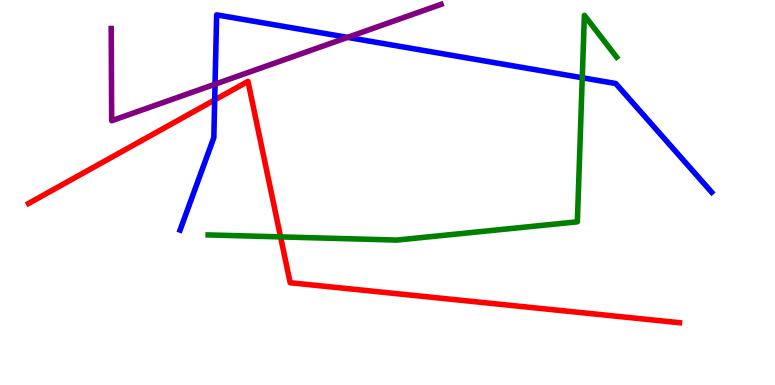[{'lines': ['blue', 'red'], 'intersections': [{'x': 2.77, 'y': 7.4}]}, {'lines': ['green', 'red'], 'intersections': [{'x': 3.62, 'y': 3.85}]}, {'lines': ['purple', 'red'], 'intersections': []}, {'lines': ['blue', 'green'], 'intersections': [{'x': 7.51, 'y': 7.98}]}, {'lines': ['blue', 'purple'], 'intersections': [{'x': 2.77, 'y': 7.81}, {'x': 4.48, 'y': 9.03}]}, {'lines': ['green', 'purple'], 'intersections': []}]